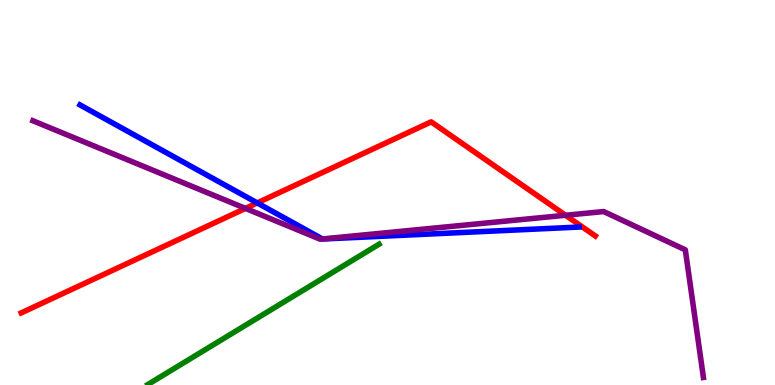[{'lines': ['blue', 'red'], 'intersections': [{'x': 3.32, 'y': 4.73}]}, {'lines': ['green', 'red'], 'intersections': []}, {'lines': ['purple', 'red'], 'intersections': [{'x': 3.17, 'y': 4.59}, {'x': 7.3, 'y': 4.41}]}, {'lines': ['blue', 'green'], 'intersections': []}, {'lines': ['blue', 'purple'], 'intersections': [{'x': 4.16, 'y': 3.79}]}, {'lines': ['green', 'purple'], 'intersections': []}]